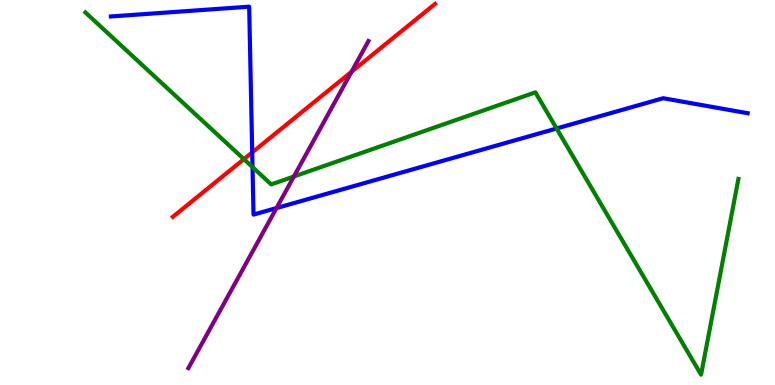[{'lines': ['blue', 'red'], 'intersections': [{'x': 3.25, 'y': 6.04}]}, {'lines': ['green', 'red'], 'intersections': [{'x': 3.15, 'y': 5.87}]}, {'lines': ['purple', 'red'], 'intersections': [{'x': 4.54, 'y': 8.14}]}, {'lines': ['blue', 'green'], 'intersections': [{'x': 3.26, 'y': 5.66}, {'x': 7.18, 'y': 6.66}]}, {'lines': ['blue', 'purple'], 'intersections': [{'x': 3.57, 'y': 4.6}]}, {'lines': ['green', 'purple'], 'intersections': [{'x': 3.79, 'y': 5.42}]}]